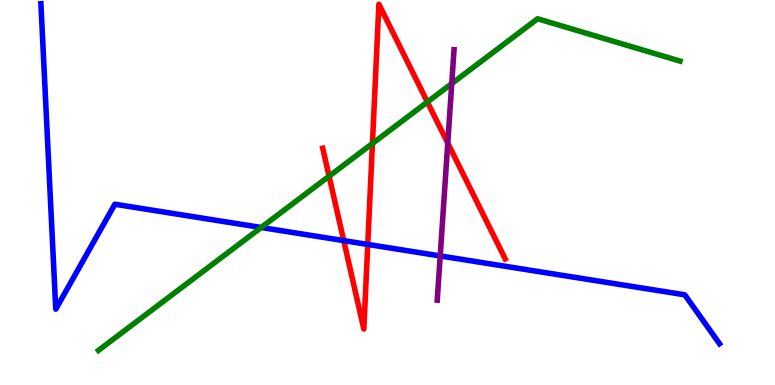[{'lines': ['blue', 'red'], 'intersections': [{'x': 4.44, 'y': 3.75}, {'x': 4.75, 'y': 3.65}]}, {'lines': ['green', 'red'], 'intersections': [{'x': 4.25, 'y': 5.42}, {'x': 4.81, 'y': 6.27}, {'x': 5.51, 'y': 7.35}]}, {'lines': ['purple', 'red'], 'intersections': [{'x': 5.78, 'y': 6.28}]}, {'lines': ['blue', 'green'], 'intersections': [{'x': 3.37, 'y': 4.09}]}, {'lines': ['blue', 'purple'], 'intersections': [{'x': 5.68, 'y': 3.35}]}, {'lines': ['green', 'purple'], 'intersections': [{'x': 5.83, 'y': 7.83}]}]